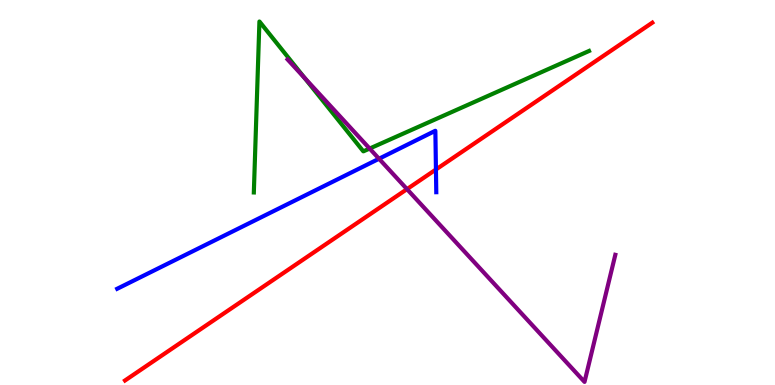[{'lines': ['blue', 'red'], 'intersections': [{'x': 5.63, 'y': 5.6}]}, {'lines': ['green', 'red'], 'intersections': []}, {'lines': ['purple', 'red'], 'intersections': [{'x': 5.25, 'y': 5.09}]}, {'lines': ['blue', 'green'], 'intersections': []}, {'lines': ['blue', 'purple'], 'intersections': [{'x': 4.89, 'y': 5.88}]}, {'lines': ['green', 'purple'], 'intersections': [{'x': 3.93, 'y': 7.98}, {'x': 4.77, 'y': 6.14}]}]